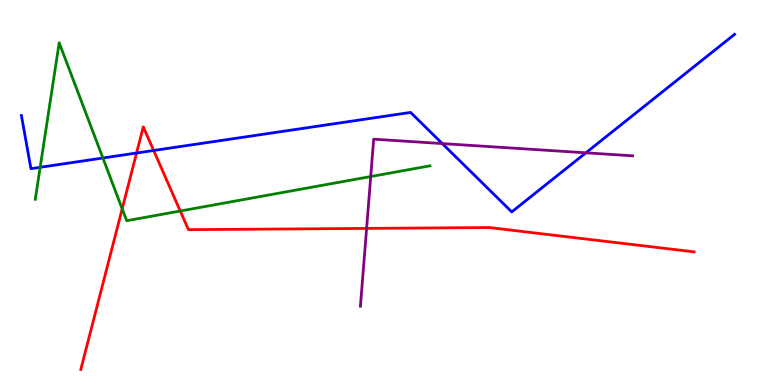[{'lines': ['blue', 'red'], 'intersections': [{'x': 1.76, 'y': 6.03}, {'x': 1.98, 'y': 6.09}]}, {'lines': ['green', 'red'], 'intersections': [{'x': 1.58, 'y': 4.58}, {'x': 2.33, 'y': 4.52}]}, {'lines': ['purple', 'red'], 'intersections': [{'x': 4.73, 'y': 4.07}]}, {'lines': ['blue', 'green'], 'intersections': [{'x': 0.518, 'y': 5.65}, {'x': 1.33, 'y': 5.9}]}, {'lines': ['blue', 'purple'], 'intersections': [{'x': 5.71, 'y': 6.27}, {'x': 7.56, 'y': 6.03}]}, {'lines': ['green', 'purple'], 'intersections': [{'x': 4.78, 'y': 5.41}]}]